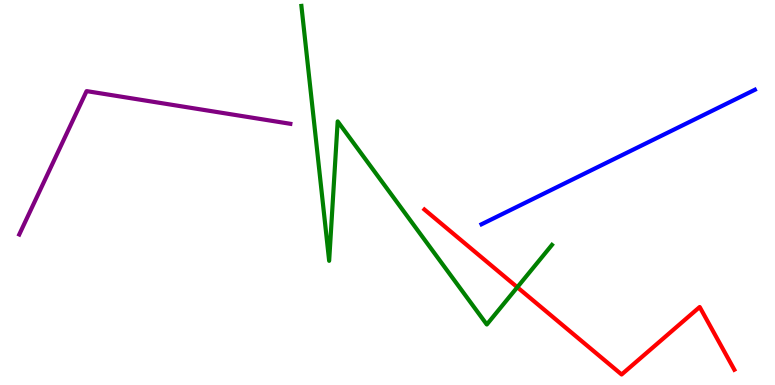[{'lines': ['blue', 'red'], 'intersections': []}, {'lines': ['green', 'red'], 'intersections': [{'x': 6.67, 'y': 2.54}]}, {'lines': ['purple', 'red'], 'intersections': []}, {'lines': ['blue', 'green'], 'intersections': []}, {'lines': ['blue', 'purple'], 'intersections': []}, {'lines': ['green', 'purple'], 'intersections': []}]